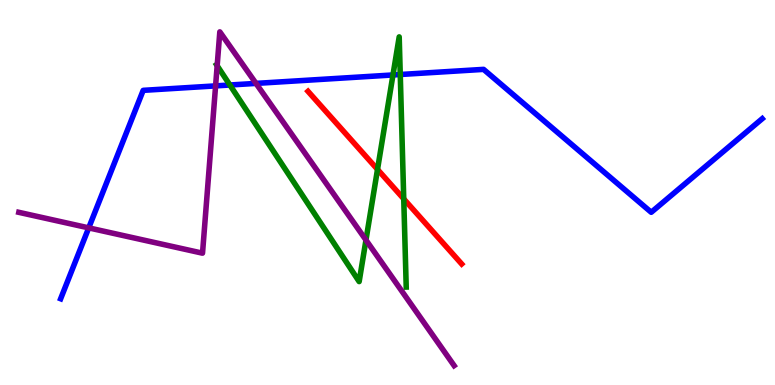[{'lines': ['blue', 'red'], 'intersections': []}, {'lines': ['green', 'red'], 'intersections': [{'x': 4.87, 'y': 5.6}, {'x': 5.21, 'y': 4.83}]}, {'lines': ['purple', 'red'], 'intersections': []}, {'lines': ['blue', 'green'], 'intersections': [{'x': 2.97, 'y': 7.79}, {'x': 5.07, 'y': 8.05}, {'x': 5.16, 'y': 8.06}]}, {'lines': ['blue', 'purple'], 'intersections': [{'x': 1.14, 'y': 4.08}, {'x': 2.78, 'y': 7.77}, {'x': 3.3, 'y': 7.83}]}, {'lines': ['green', 'purple'], 'intersections': [{'x': 2.8, 'y': 8.29}, {'x': 4.72, 'y': 3.77}]}]